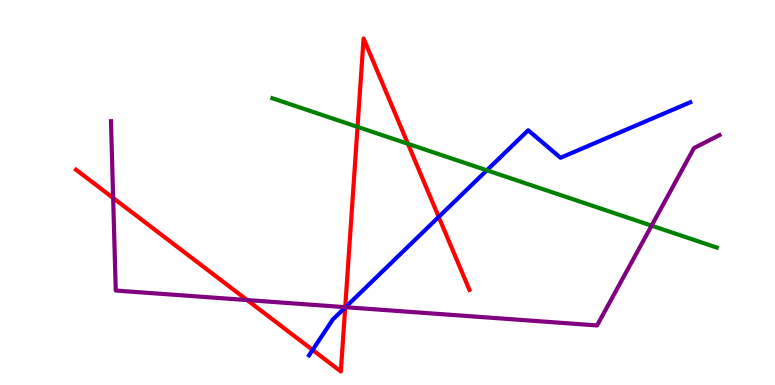[{'lines': ['blue', 'red'], 'intersections': [{'x': 4.03, 'y': 0.91}, {'x': 4.45, 'y': 2.01}, {'x': 5.66, 'y': 4.37}]}, {'lines': ['green', 'red'], 'intersections': [{'x': 4.61, 'y': 6.7}, {'x': 5.26, 'y': 6.27}]}, {'lines': ['purple', 'red'], 'intersections': [{'x': 1.46, 'y': 4.86}, {'x': 3.19, 'y': 2.21}, {'x': 4.45, 'y': 2.02}]}, {'lines': ['blue', 'green'], 'intersections': [{'x': 6.28, 'y': 5.58}]}, {'lines': ['blue', 'purple'], 'intersections': [{'x': 4.46, 'y': 2.02}]}, {'lines': ['green', 'purple'], 'intersections': [{'x': 8.41, 'y': 4.14}]}]